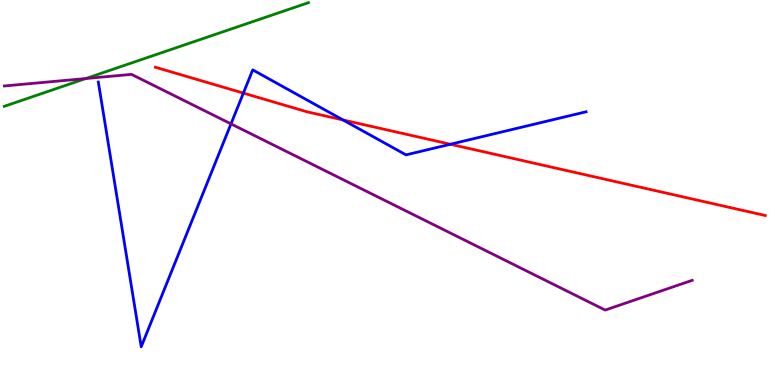[{'lines': ['blue', 'red'], 'intersections': [{'x': 3.14, 'y': 7.58}, {'x': 4.43, 'y': 6.88}, {'x': 5.81, 'y': 6.25}]}, {'lines': ['green', 'red'], 'intersections': []}, {'lines': ['purple', 'red'], 'intersections': []}, {'lines': ['blue', 'green'], 'intersections': []}, {'lines': ['blue', 'purple'], 'intersections': [{'x': 2.98, 'y': 6.78}]}, {'lines': ['green', 'purple'], 'intersections': [{'x': 1.11, 'y': 7.96}]}]